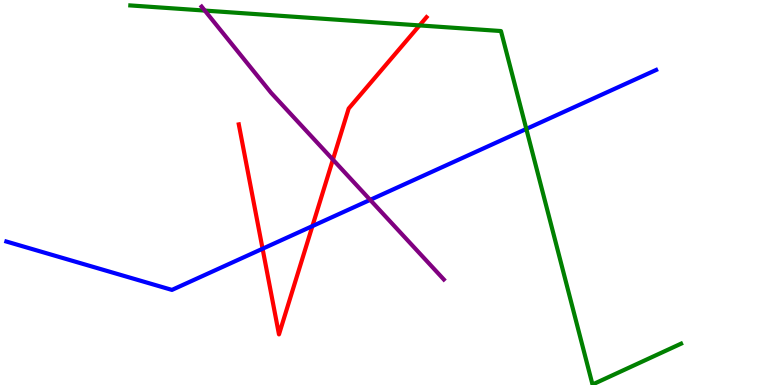[{'lines': ['blue', 'red'], 'intersections': [{'x': 3.39, 'y': 3.54}, {'x': 4.03, 'y': 4.13}]}, {'lines': ['green', 'red'], 'intersections': [{'x': 5.41, 'y': 9.34}]}, {'lines': ['purple', 'red'], 'intersections': [{'x': 4.3, 'y': 5.85}]}, {'lines': ['blue', 'green'], 'intersections': [{'x': 6.79, 'y': 6.65}]}, {'lines': ['blue', 'purple'], 'intersections': [{'x': 4.78, 'y': 4.81}]}, {'lines': ['green', 'purple'], 'intersections': [{'x': 2.64, 'y': 9.73}]}]